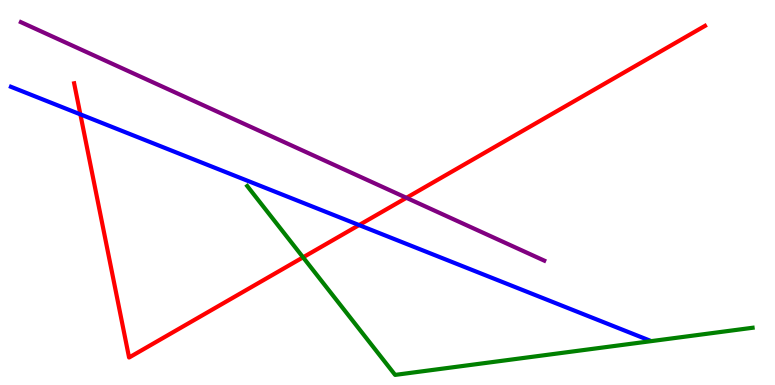[{'lines': ['blue', 'red'], 'intersections': [{'x': 1.04, 'y': 7.03}, {'x': 4.63, 'y': 4.15}]}, {'lines': ['green', 'red'], 'intersections': [{'x': 3.91, 'y': 3.32}]}, {'lines': ['purple', 'red'], 'intersections': [{'x': 5.24, 'y': 4.86}]}, {'lines': ['blue', 'green'], 'intersections': []}, {'lines': ['blue', 'purple'], 'intersections': []}, {'lines': ['green', 'purple'], 'intersections': []}]